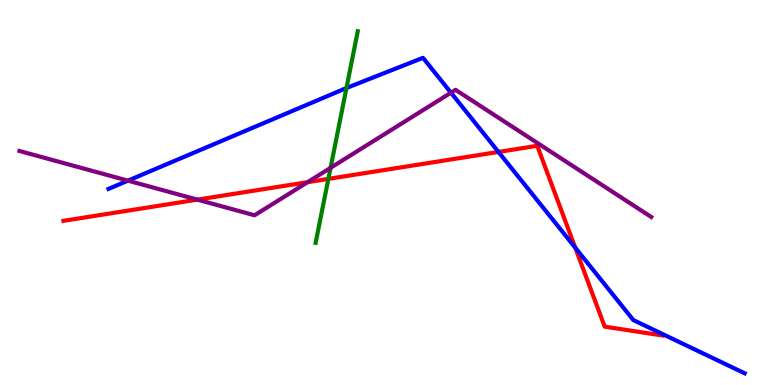[{'lines': ['blue', 'red'], 'intersections': [{'x': 6.43, 'y': 6.05}, {'x': 7.42, 'y': 3.57}]}, {'lines': ['green', 'red'], 'intersections': [{'x': 4.24, 'y': 5.35}]}, {'lines': ['purple', 'red'], 'intersections': [{'x': 2.55, 'y': 4.81}, {'x': 3.97, 'y': 5.27}]}, {'lines': ['blue', 'green'], 'intersections': [{'x': 4.47, 'y': 7.71}]}, {'lines': ['blue', 'purple'], 'intersections': [{'x': 1.65, 'y': 5.31}, {'x': 5.82, 'y': 7.59}]}, {'lines': ['green', 'purple'], 'intersections': [{'x': 4.27, 'y': 5.64}]}]